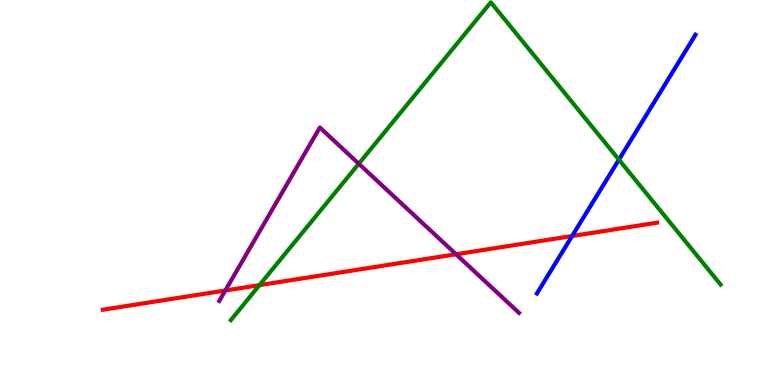[{'lines': ['blue', 'red'], 'intersections': [{'x': 7.38, 'y': 3.87}]}, {'lines': ['green', 'red'], 'intersections': [{'x': 3.35, 'y': 2.59}]}, {'lines': ['purple', 'red'], 'intersections': [{'x': 2.91, 'y': 2.45}, {'x': 5.88, 'y': 3.4}]}, {'lines': ['blue', 'green'], 'intersections': [{'x': 7.99, 'y': 5.85}]}, {'lines': ['blue', 'purple'], 'intersections': []}, {'lines': ['green', 'purple'], 'intersections': [{'x': 4.63, 'y': 5.75}]}]